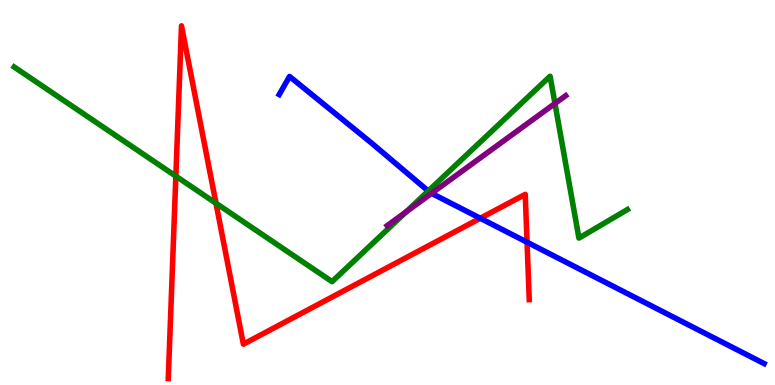[{'lines': ['blue', 'red'], 'intersections': [{'x': 6.2, 'y': 4.33}, {'x': 6.8, 'y': 3.71}]}, {'lines': ['green', 'red'], 'intersections': [{'x': 2.27, 'y': 5.42}, {'x': 2.79, 'y': 4.72}]}, {'lines': ['purple', 'red'], 'intersections': []}, {'lines': ['blue', 'green'], 'intersections': [{'x': 5.53, 'y': 5.04}]}, {'lines': ['blue', 'purple'], 'intersections': [{'x': 5.57, 'y': 4.98}]}, {'lines': ['green', 'purple'], 'intersections': [{'x': 5.24, 'y': 4.5}, {'x': 7.16, 'y': 7.31}]}]